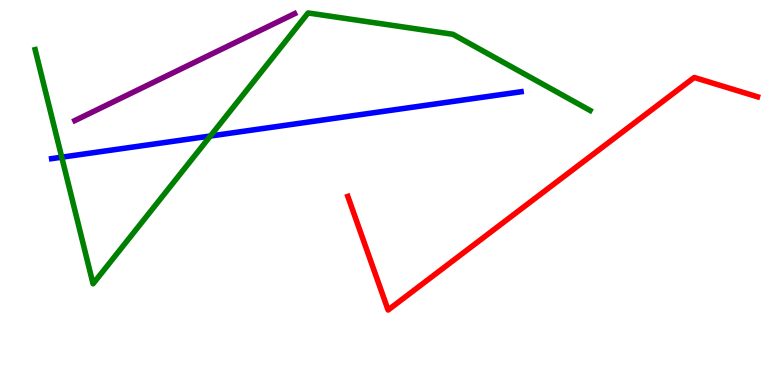[{'lines': ['blue', 'red'], 'intersections': []}, {'lines': ['green', 'red'], 'intersections': []}, {'lines': ['purple', 'red'], 'intersections': []}, {'lines': ['blue', 'green'], 'intersections': [{'x': 0.797, 'y': 5.92}, {'x': 2.71, 'y': 6.47}]}, {'lines': ['blue', 'purple'], 'intersections': []}, {'lines': ['green', 'purple'], 'intersections': []}]